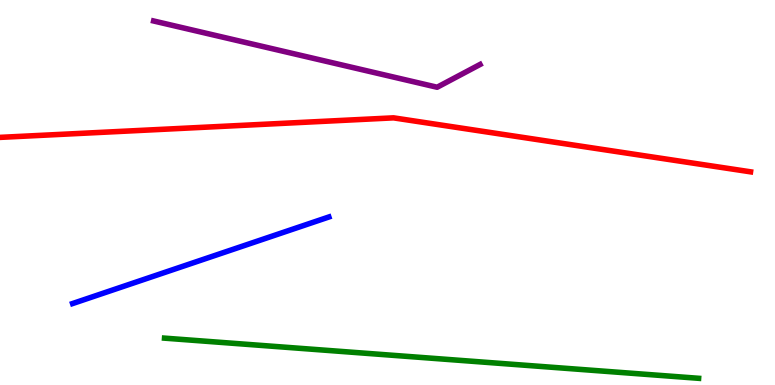[{'lines': ['blue', 'red'], 'intersections': []}, {'lines': ['green', 'red'], 'intersections': []}, {'lines': ['purple', 'red'], 'intersections': []}, {'lines': ['blue', 'green'], 'intersections': []}, {'lines': ['blue', 'purple'], 'intersections': []}, {'lines': ['green', 'purple'], 'intersections': []}]